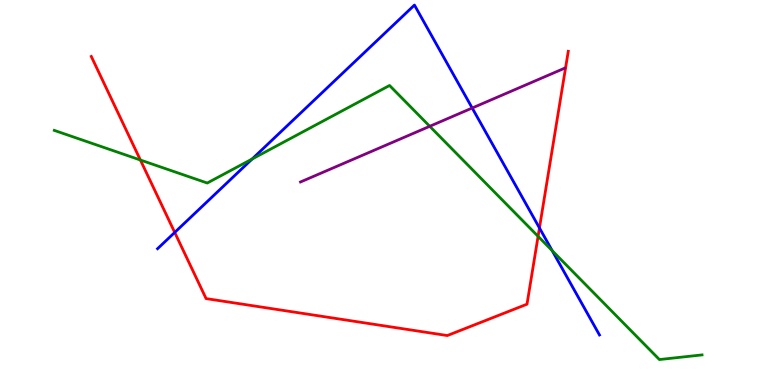[{'lines': ['blue', 'red'], 'intersections': [{'x': 2.25, 'y': 3.96}, {'x': 6.96, 'y': 4.08}]}, {'lines': ['green', 'red'], 'intersections': [{'x': 1.81, 'y': 5.84}, {'x': 6.94, 'y': 3.86}]}, {'lines': ['purple', 'red'], 'intersections': []}, {'lines': ['blue', 'green'], 'intersections': [{'x': 3.25, 'y': 5.87}, {'x': 7.13, 'y': 3.49}]}, {'lines': ['blue', 'purple'], 'intersections': [{'x': 6.09, 'y': 7.19}]}, {'lines': ['green', 'purple'], 'intersections': [{'x': 5.55, 'y': 6.72}]}]